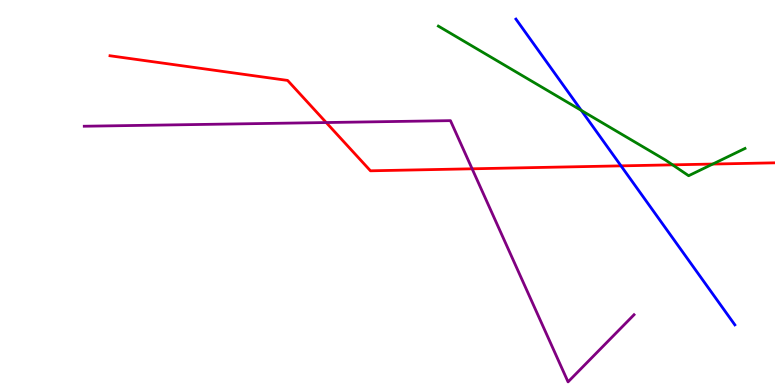[{'lines': ['blue', 'red'], 'intersections': [{'x': 8.01, 'y': 5.69}]}, {'lines': ['green', 'red'], 'intersections': [{'x': 8.68, 'y': 5.72}, {'x': 9.2, 'y': 5.74}]}, {'lines': ['purple', 'red'], 'intersections': [{'x': 4.21, 'y': 6.82}, {'x': 6.09, 'y': 5.62}]}, {'lines': ['blue', 'green'], 'intersections': [{'x': 7.5, 'y': 7.13}]}, {'lines': ['blue', 'purple'], 'intersections': []}, {'lines': ['green', 'purple'], 'intersections': []}]